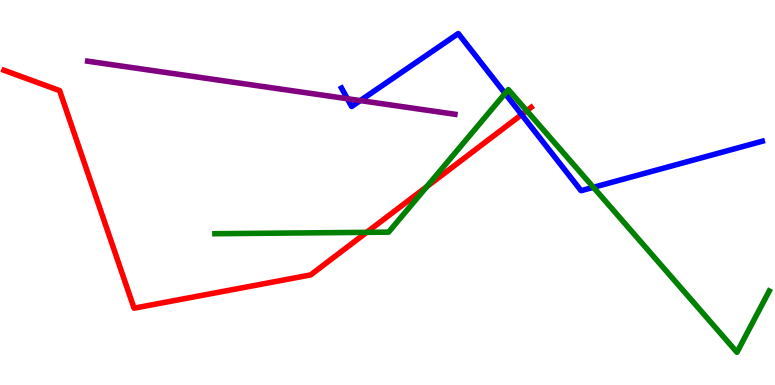[{'lines': ['blue', 'red'], 'intersections': [{'x': 6.73, 'y': 7.02}]}, {'lines': ['green', 'red'], 'intersections': [{'x': 4.73, 'y': 3.97}, {'x': 5.51, 'y': 5.15}, {'x': 6.8, 'y': 7.12}]}, {'lines': ['purple', 'red'], 'intersections': []}, {'lines': ['blue', 'green'], 'intersections': [{'x': 6.52, 'y': 7.57}, {'x': 7.66, 'y': 5.13}]}, {'lines': ['blue', 'purple'], 'intersections': [{'x': 4.48, 'y': 7.44}, {'x': 4.65, 'y': 7.39}]}, {'lines': ['green', 'purple'], 'intersections': []}]